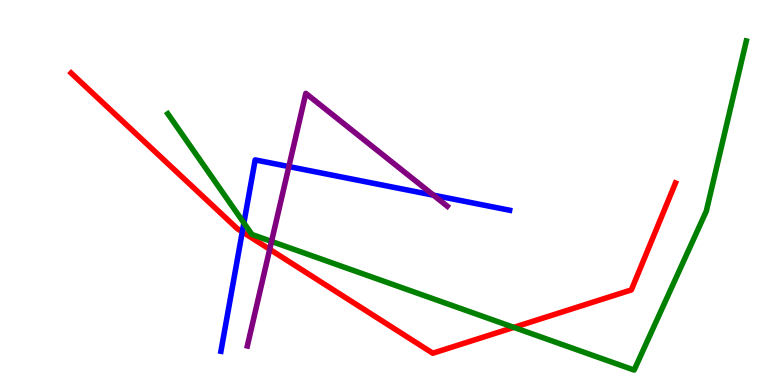[{'lines': ['blue', 'red'], 'intersections': [{'x': 3.13, 'y': 3.98}]}, {'lines': ['green', 'red'], 'intersections': [{'x': 6.63, 'y': 1.5}]}, {'lines': ['purple', 'red'], 'intersections': [{'x': 3.48, 'y': 3.52}]}, {'lines': ['blue', 'green'], 'intersections': [{'x': 3.15, 'y': 4.21}]}, {'lines': ['blue', 'purple'], 'intersections': [{'x': 3.73, 'y': 5.67}, {'x': 5.59, 'y': 4.93}]}, {'lines': ['green', 'purple'], 'intersections': [{'x': 3.5, 'y': 3.73}]}]